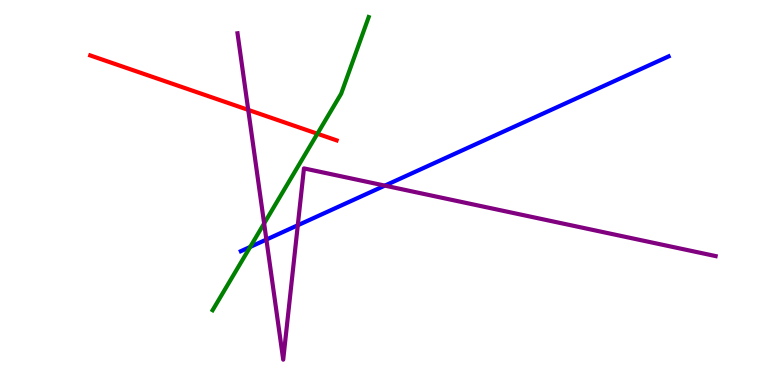[{'lines': ['blue', 'red'], 'intersections': []}, {'lines': ['green', 'red'], 'intersections': [{'x': 4.1, 'y': 6.53}]}, {'lines': ['purple', 'red'], 'intersections': [{'x': 3.2, 'y': 7.15}]}, {'lines': ['blue', 'green'], 'intersections': [{'x': 3.23, 'y': 3.59}]}, {'lines': ['blue', 'purple'], 'intersections': [{'x': 3.44, 'y': 3.78}, {'x': 3.84, 'y': 4.15}, {'x': 4.97, 'y': 5.18}]}, {'lines': ['green', 'purple'], 'intersections': [{'x': 3.41, 'y': 4.2}]}]